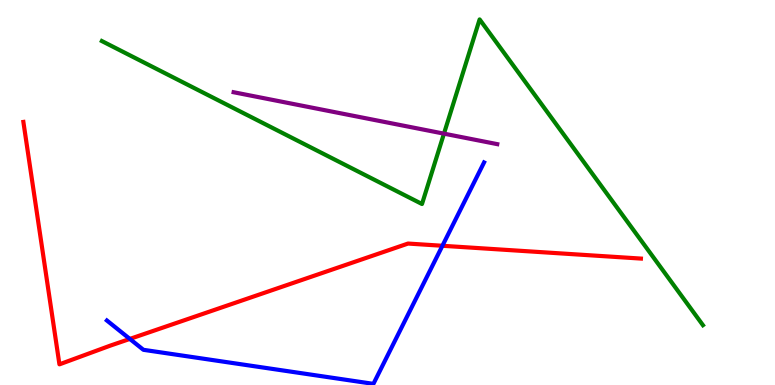[{'lines': ['blue', 'red'], 'intersections': [{'x': 1.68, 'y': 1.2}, {'x': 5.71, 'y': 3.62}]}, {'lines': ['green', 'red'], 'intersections': []}, {'lines': ['purple', 'red'], 'intersections': []}, {'lines': ['blue', 'green'], 'intersections': []}, {'lines': ['blue', 'purple'], 'intersections': []}, {'lines': ['green', 'purple'], 'intersections': [{'x': 5.73, 'y': 6.53}]}]